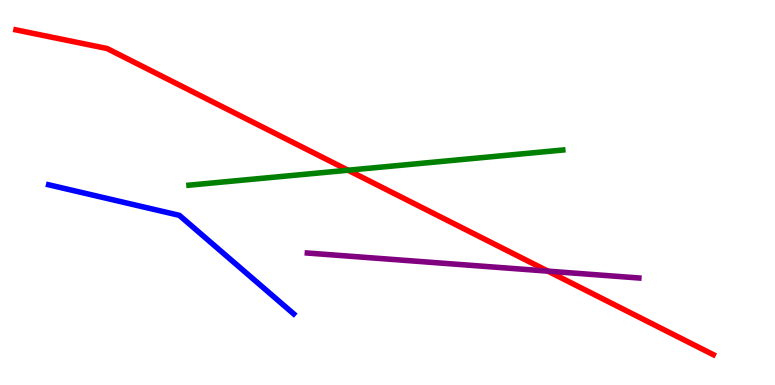[{'lines': ['blue', 'red'], 'intersections': []}, {'lines': ['green', 'red'], 'intersections': [{'x': 4.49, 'y': 5.58}]}, {'lines': ['purple', 'red'], 'intersections': [{'x': 7.07, 'y': 2.96}]}, {'lines': ['blue', 'green'], 'intersections': []}, {'lines': ['blue', 'purple'], 'intersections': []}, {'lines': ['green', 'purple'], 'intersections': []}]